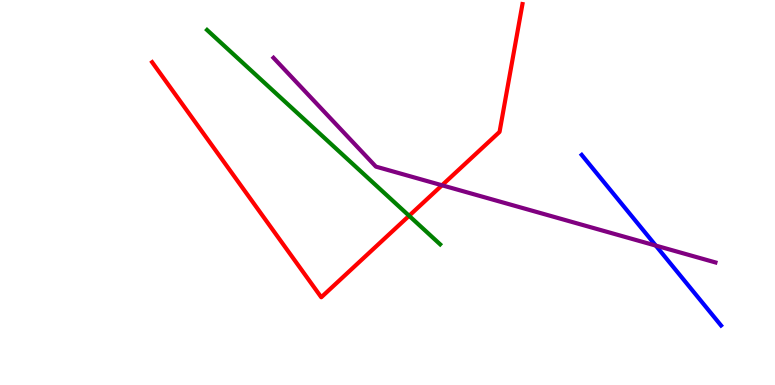[{'lines': ['blue', 'red'], 'intersections': []}, {'lines': ['green', 'red'], 'intersections': [{'x': 5.28, 'y': 4.4}]}, {'lines': ['purple', 'red'], 'intersections': [{'x': 5.7, 'y': 5.19}]}, {'lines': ['blue', 'green'], 'intersections': []}, {'lines': ['blue', 'purple'], 'intersections': [{'x': 8.46, 'y': 3.62}]}, {'lines': ['green', 'purple'], 'intersections': []}]